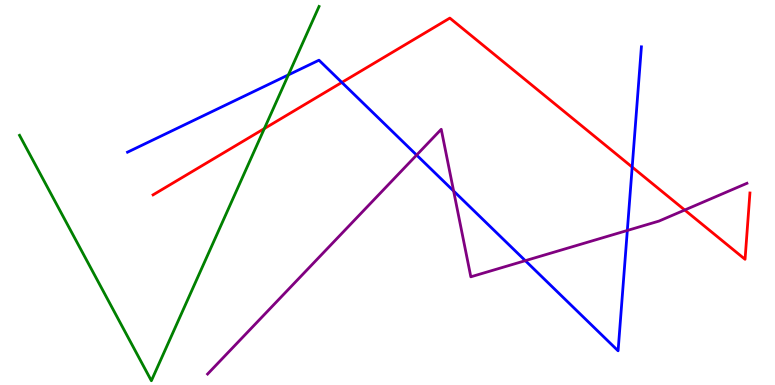[{'lines': ['blue', 'red'], 'intersections': [{'x': 4.41, 'y': 7.86}, {'x': 8.16, 'y': 5.66}]}, {'lines': ['green', 'red'], 'intersections': [{'x': 3.41, 'y': 6.66}]}, {'lines': ['purple', 'red'], 'intersections': [{'x': 8.84, 'y': 4.54}]}, {'lines': ['blue', 'green'], 'intersections': [{'x': 3.72, 'y': 8.05}]}, {'lines': ['blue', 'purple'], 'intersections': [{'x': 5.38, 'y': 5.97}, {'x': 5.85, 'y': 5.04}, {'x': 6.78, 'y': 3.23}, {'x': 8.09, 'y': 4.01}]}, {'lines': ['green', 'purple'], 'intersections': []}]